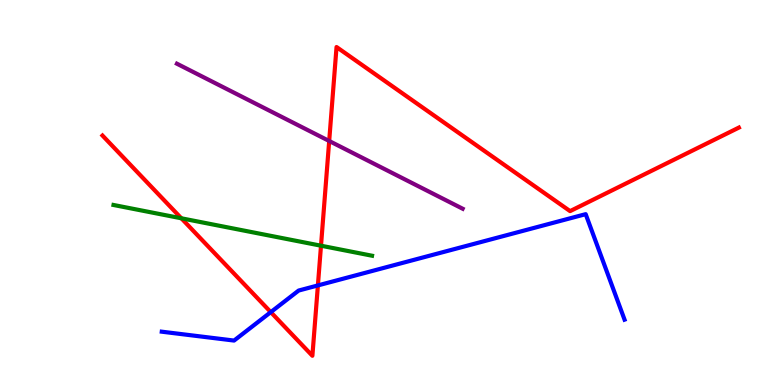[{'lines': ['blue', 'red'], 'intersections': [{'x': 3.49, 'y': 1.89}, {'x': 4.1, 'y': 2.59}]}, {'lines': ['green', 'red'], 'intersections': [{'x': 2.34, 'y': 4.33}, {'x': 4.14, 'y': 3.62}]}, {'lines': ['purple', 'red'], 'intersections': [{'x': 4.25, 'y': 6.34}]}, {'lines': ['blue', 'green'], 'intersections': []}, {'lines': ['blue', 'purple'], 'intersections': []}, {'lines': ['green', 'purple'], 'intersections': []}]